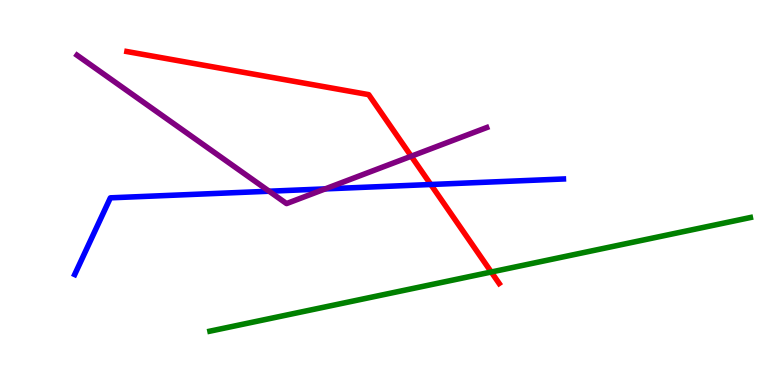[{'lines': ['blue', 'red'], 'intersections': [{'x': 5.56, 'y': 5.21}]}, {'lines': ['green', 'red'], 'intersections': [{'x': 6.34, 'y': 2.93}]}, {'lines': ['purple', 'red'], 'intersections': [{'x': 5.31, 'y': 5.94}]}, {'lines': ['blue', 'green'], 'intersections': []}, {'lines': ['blue', 'purple'], 'intersections': [{'x': 3.47, 'y': 5.03}, {'x': 4.2, 'y': 5.09}]}, {'lines': ['green', 'purple'], 'intersections': []}]